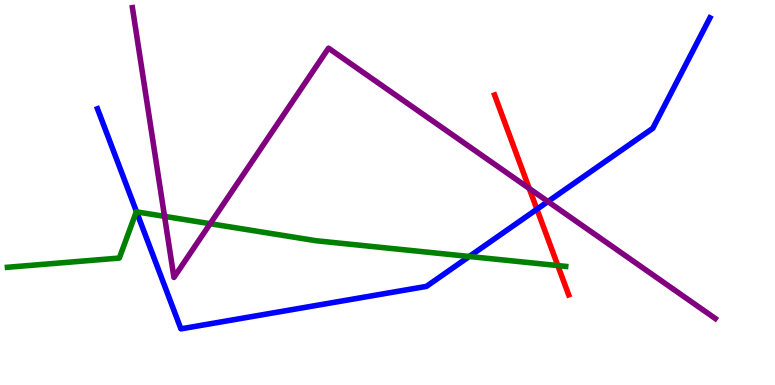[{'lines': ['blue', 'red'], 'intersections': [{'x': 6.93, 'y': 4.57}]}, {'lines': ['green', 'red'], 'intersections': [{'x': 7.2, 'y': 3.1}]}, {'lines': ['purple', 'red'], 'intersections': [{'x': 6.83, 'y': 5.1}]}, {'lines': ['blue', 'green'], 'intersections': [{'x': 1.76, 'y': 4.5}, {'x': 6.06, 'y': 3.34}]}, {'lines': ['blue', 'purple'], 'intersections': [{'x': 7.07, 'y': 4.77}]}, {'lines': ['green', 'purple'], 'intersections': [{'x': 2.12, 'y': 4.38}, {'x': 2.71, 'y': 4.19}]}]